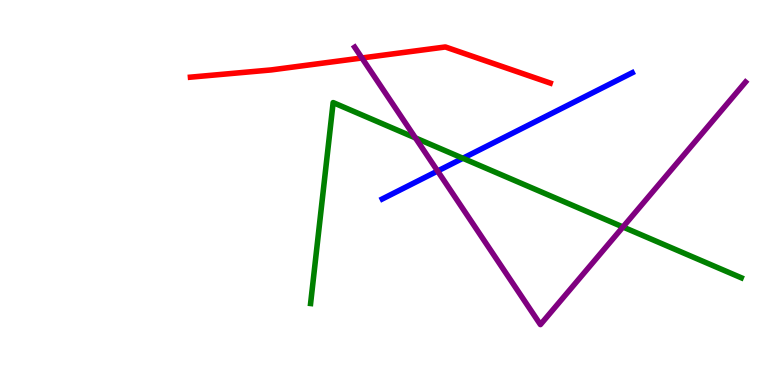[{'lines': ['blue', 'red'], 'intersections': []}, {'lines': ['green', 'red'], 'intersections': []}, {'lines': ['purple', 'red'], 'intersections': [{'x': 4.67, 'y': 8.49}]}, {'lines': ['blue', 'green'], 'intersections': [{'x': 5.97, 'y': 5.89}]}, {'lines': ['blue', 'purple'], 'intersections': [{'x': 5.65, 'y': 5.56}]}, {'lines': ['green', 'purple'], 'intersections': [{'x': 5.36, 'y': 6.42}, {'x': 8.04, 'y': 4.1}]}]